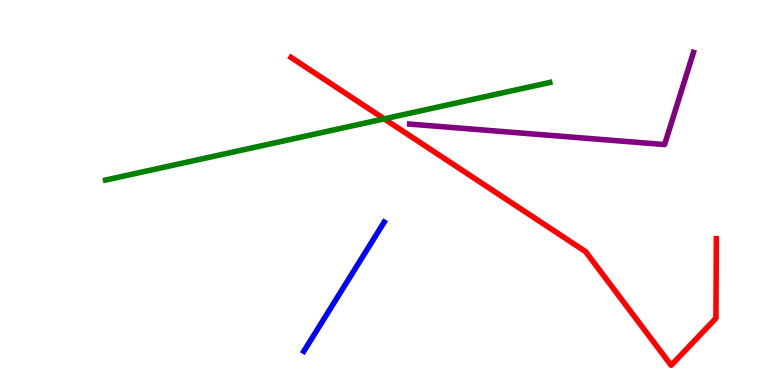[{'lines': ['blue', 'red'], 'intersections': []}, {'lines': ['green', 'red'], 'intersections': [{'x': 4.96, 'y': 6.91}]}, {'lines': ['purple', 'red'], 'intersections': []}, {'lines': ['blue', 'green'], 'intersections': []}, {'lines': ['blue', 'purple'], 'intersections': []}, {'lines': ['green', 'purple'], 'intersections': []}]